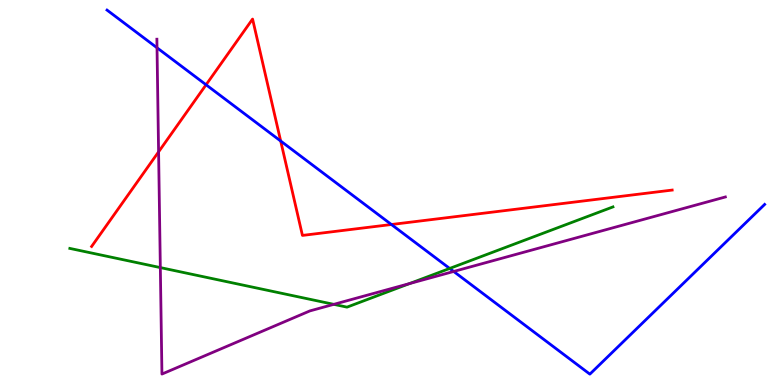[{'lines': ['blue', 'red'], 'intersections': [{'x': 2.66, 'y': 7.8}, {'x': 3.62, 'y': 6.34}, {'x': 5.05, 'y': 4.17}]}, {'lines': ['green', 'red'], 'intersections': []}, {'lines': ['purple', 'red'], 'intersections': [{'x': 2.05, 'y': 6.06}]}, {'lines': ['blue', 'green'], 'intersections': [{'x': 5.8, 'y': 3.03}]}, {'lines': ['blue', 'purple'], 'intersections': [{'x': 2.03, 'y': 8.76}, {'x': 5.85, 'y': 2.95}]}, {'lines': ['green', 'purple'], 'intersections': [{'x': 2.07, 'y': 3.05}, {'x': 4.31, 'y': 2.09}, {'x': 5.28, 'y': 2.63}]}]